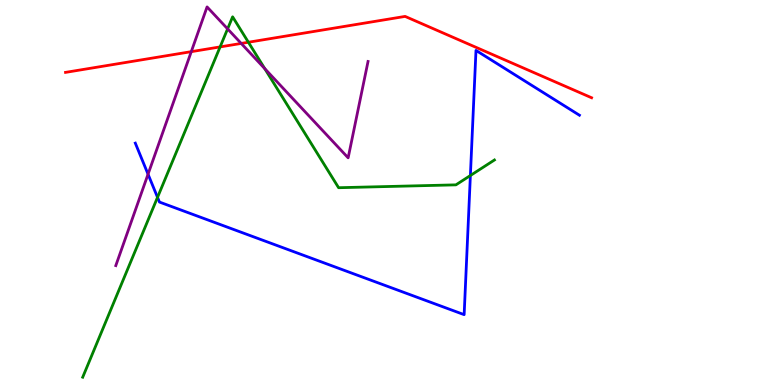[{'lines': ['blue', 'red'], 'intersections': []}, {'lines': ['green', 'red'], 'intersections': [{'x': 2.84, 'y': 8.78}, {'x': 3.21, 'y': 8.9}]}, {'lines': ['purple', 'red'], 'intersections': [{'x': 2.47, 'y': 8.66}, {'x': 3.11, 'y': 8.87}]}, {'lines': ['blue', 'green'], 'intersections': [{'x': 2.03, 'y': 4.87}, {'x': 6.07, 'y': 5.44}]}, {'lines': ['blue', 'purple'], 'intersections': [{'x': 1.91, 'y': 5.48}]}, {'lines': ['green', 'purple'], 'intersections': [{'x': 2.94, 'y': 9.25}, {'x': 3.42, 'y': 8.22}]}]